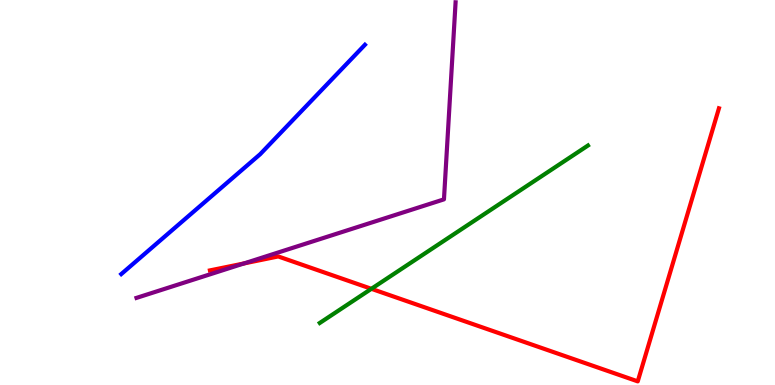[{'lines': ['blue', 'red'], 'intersections': []}, {'lines': ['green', 'red'], 'intersections': [{'x': 4.79, 'y': 2.5}]}, {'lines': ['purple', 'red'], 'intersections': [{'x': 3.15, 'y': 3.16}]}, {'lines': ['blue', 'green'], 'intersections': []}, {'lines': ['blue', 'purple'], 'intersections': []}, {'lines': ['green', 'purple'], 'intersections': []}]